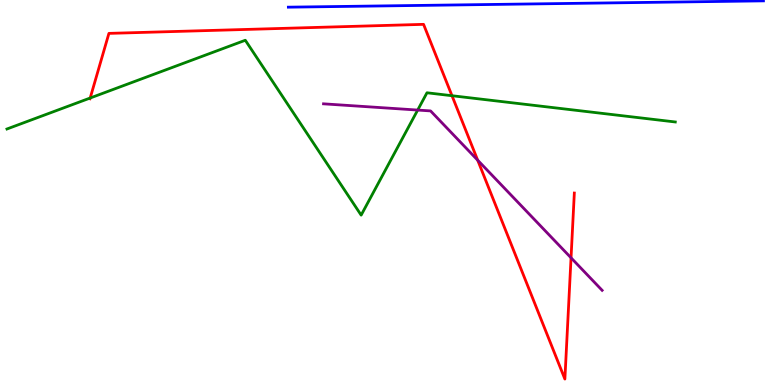[{'lines': ['blue', 'red'], 'intersections': []}, {'lines': ['green', 'red'], 'intersections': [{'x': 1.16, 'y': 7.45}, {'x': 5.83, 'y': 7.51}]}, {'lines': ['purple', 'red'], 'intersections': [{'x': 6.16, 'y': 5.84}, {'x': 7.37, 'y': 3.3}]}, {'lines': ['blue', 'green'], 'intersections': []}, {'lines': ['blue', 'purple'], 'intersections': []}, {'lines': ['green', 'purple'], 'intersections': [{'x': 5.39, 'y': 7.14}]}]